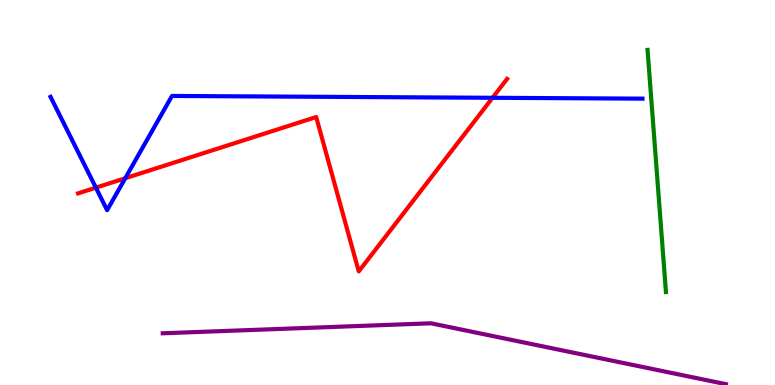[{'lines': ['blue', 'red'], 'intersections': [{'x': 1.24, 'y': 5.13}, {'x': 1.62, 'y': 5.37}, {'x': 6.36, 'y': 7.46}]}, {'lines': ['green', 'red'], 'intersections': []}, {'lines': ['purple', 'red'], 'intersections': []}, {'lines': ['blue', 'green'], 'intersections': []}, {'lines': ['blue', 'purple'], 'intersections': []}, {'lines': ['green', 'purple'], 'intersections': []}]